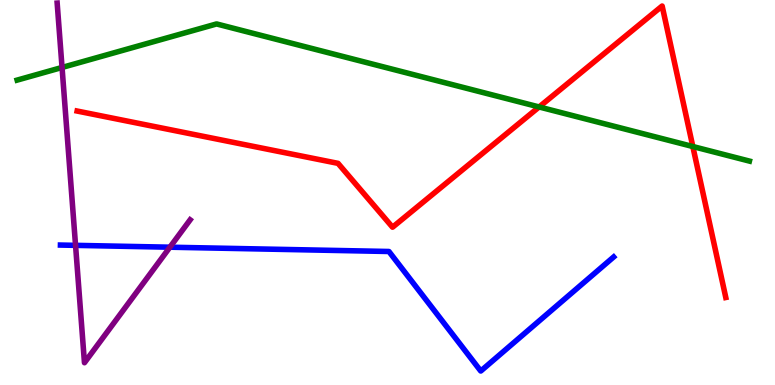[{'lines': ['blue', 'red'], 'intersections': []}, {'lines': ['green', 'red'], 'intersections': [{'x': 6.96, 'y': 7.22}, {'x': 8.94, 'y': 6.19}]}, {'lines': ['purple', 'red'], 'intersections': []}, {'lines': ['blue', 'green'], 'intersections': []}, {'lines': ['blue', 'purple'], 'intersections': [{'x': 0.975, 'y': 3.63}, {'x': 2.19, 'y': 3.58}]}, {'lines': ['green', 'purple'], 'intersections': [{'x': 0.801, 'y': 8.25}]}]